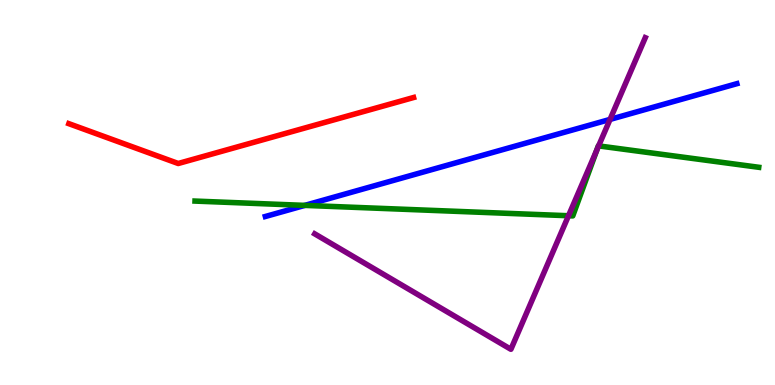[{'lines': ['blue', 'red'], 'intersections': []}, {'lines': ['green', 'red'], 'intersections': []}, {'lines': ['purple', 'red'], 'intersections': []}, {'lines': ['blue', 'green'], 'intersections': [{'x': 3.93, 'y': 4.67}]}, {'lines': ['blue', 'purple'], 'intersections': [{'x': 7.87, 'y': 6.9}]}, {'lines': ['green', 'purple'], 'intersections': [{'x': 7.34, 'y': 4.4}, {'x': 7.7, 'y': 6.1}, {'x': 7.72, 'y': 6.21}]}]